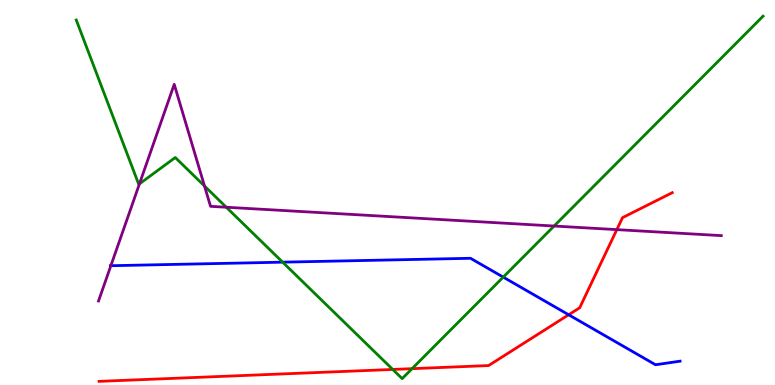[{'lines': ['blue', 'red'], 'intersections': [{'x': 7.34, 'y': 1.82}]}, {'lines': ['green', 'red'], 'intersections': [{'x': 5.07, 'y': 0.404}, {'x': 5.32, 'y': 0.424}]}, {'lines': ['purple', 'red'], 'intersections': [{'x': 7.96, 'y': 4.04}]}, {'lines': ['blue', 'green'], 'intersections': [{'x': 3.65, 'y': 3.19}, {'x': 6.49, 'y': 2.8}]}, {'lines': ['blue', 'purple'], 'intersections': [{'x': 1.43, 'y': 3.1}]}, {'lines': ['green', 'purple'], 'intersections': [{'x': 1.8, 'y': 5.22}, {'x': 2.64, 'y': 5.17}, {'x': 2.92, 'y': 4.62}, {'x': 7.15, 'y': 4.13}]}]